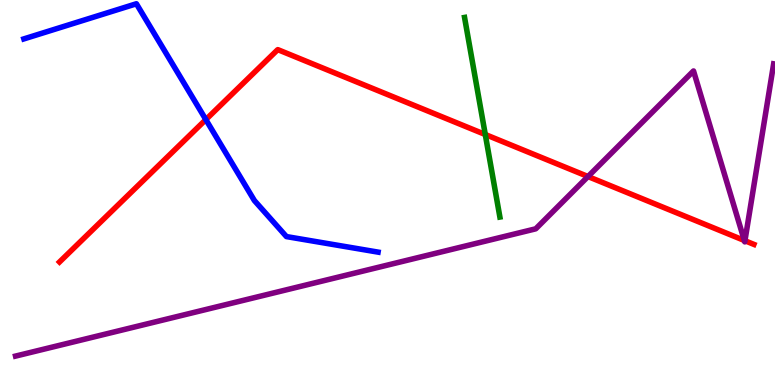[{'lines': ['blue', 'red'], 'intersections': [{'x': 2.66, 'y': 6.89}]}, {'lines': ['green', 'red'], 'intersections': [{'x': 6.26, 'y': 6.51}]}, {'lines': ['purple', 'red'], 'intersections': [{'x': 7.59, 'y': 5.41}, {'x': 9.6, 'y': 3.75}, {'x': 9.61, 'y': 3.75}]}, {'lines': ['blue', 'green'], 'intersections': []}, {'lines': ['blue', 'purple'], 'intersections': []}, {'lines': ['green', 'purple'], 'intersections': []}]